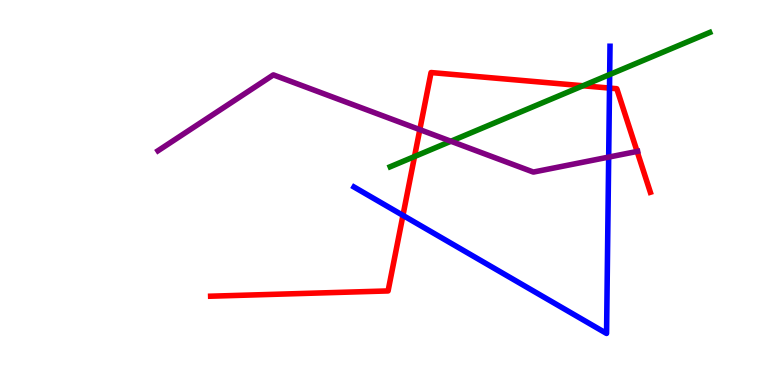[{'lines': ['blue', 'red'], 'intersections': [{'x': 5.2, 'y': 4.41}, {'x': 7.86, 'y': 7.71}]}, {'lines': ['green', 'red'], 'intersections': [{'x': 5.35, 'y': 5.93}, {'x': 7.52, 'y': 7.77}]}, {'lines': ['purple', 'red'], 'intersections': [{'x': 5.42, 'y': 6.63}, {'x': 8.22, 'y': 6.07}]}, {'lines': ['blue', 'green'], 'intersections': [{'x': 7.87, 'y': 8.06}]}, {'lines': ['blue', 'purple'], 'intersections': [{'x': 7.85, 'y': 5.92}]}, {'lines': ['green', 'purple'], 'intersections': [{'x': 5.82, 'y': 6.33}]}]